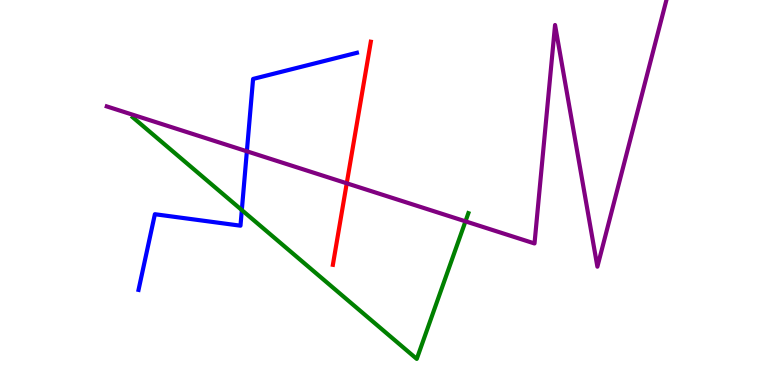[{'lines': ['blue', 'red'], 'intersections': []}, {'lines': ['green', 'red'], 'intersections': []}, {'lines': ['purple', 'red'], 'intersections': [{'x': 4.47, 'y': 5.24}]}, {'lines': ['blue', 'green'], 'intersections': [{'x': 3.12, 'y': 4.54}]}, {'lines': ['blue', 'purple'], 'intersections': [{'x': 3.19, 'y': 6.07}]}, {'lines': ['green', 'purple'], 'intersections': [{'x': 6.01, 'y': 4.25}]}]